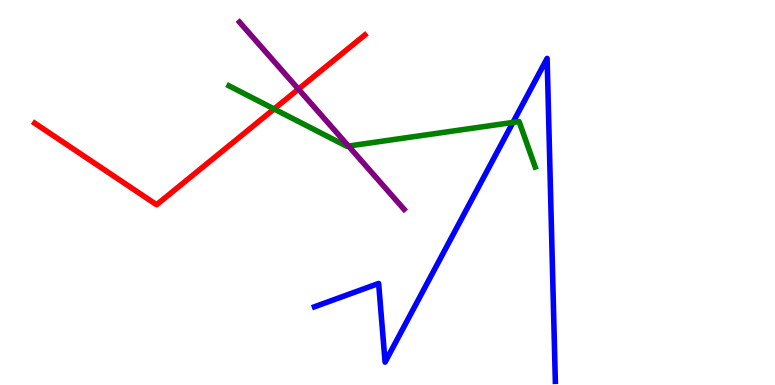[{'lines': ['blue', 'red'], 'intersections': []}, {'lines': ['green', 'red'], 'intersections': [{'x': 3.54, 'y': 7.17}]}, {'lines': ['purple', 'red'], 'intersections': [{'x': 3.85, 'y': 7.68}]}, {'lines': ['blue', 'green'], 'intersections': [{'x': 6.62, 'y': 6.82}]}, {'lines': ['blue', 'purple'], 'intersections': []}, {'lines': ['green', 'purple'], 'intersections': [{'x': 4.5, 'y': 6.21}]}]